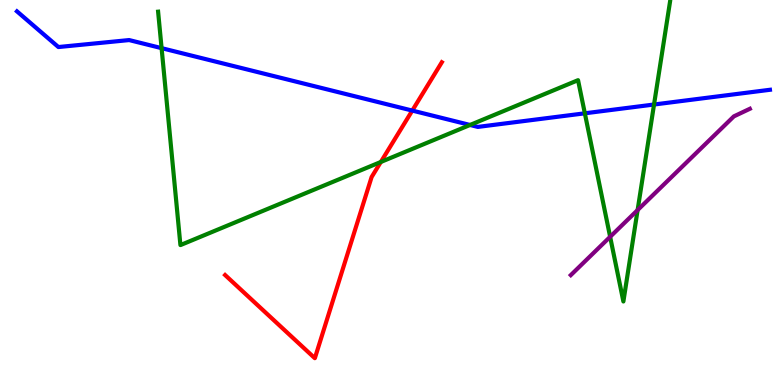[{'lines': ['blue', 'red'], 'intersections': [{'x': 5.32, 'y': 7.13}]}, {'lines': ['green', 'red'], 'intersections': [{'x': 4.91, 'y': 5.79}]}, {'lines': ['purple', 'red'], 'intersections': []}, {'lines': ['blue', 'green'], 'intersections': [{'x': 2.09, 'y': 8.75}, {'x': 6.07, 'y': 6.75}, {'x': 7.55, 'y': 7.06}, {'x': 8.44, 'y': 7.29}]}, {'lines': ['blue', 'purple'], 'intersections': []}, {'lines': ['green', 'purple'], 'intersections': [{'x': 7.87, 'y': 3.85}, {'x': 8.23, 'y': 4.54}]}]